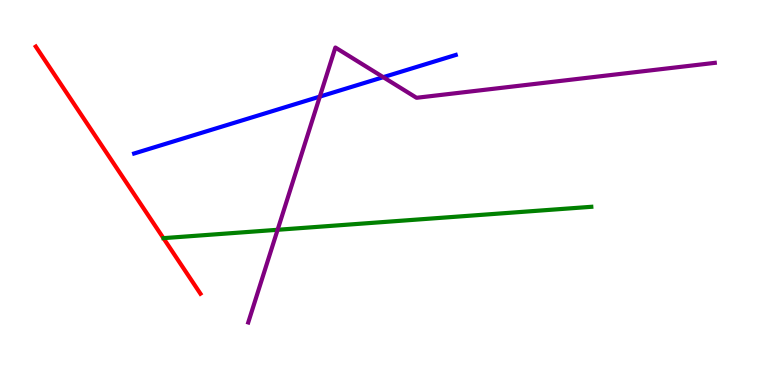[{'lines': ['blue', 'red'], 'intersections': []}, {'lines': ['green', 'red'], 'intersections': []}, {'lines': ['purple', 'red'], 'intersections': []}, {'lines': ['blue', 'green'], 'intersections': []}, {'lines': ['blue', 'purple'], 'intersections': [{'x': 4.13, 'y': 7.49}, {'x': 4.95, 'y': 8.0}]}, {'lines': ['green', 'purple'], 'intersections': [{'x': 3.58, 'y': 4.03}]}]